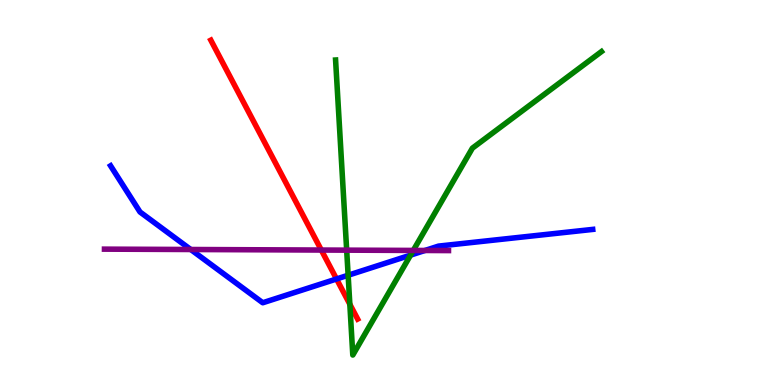[{'lines': ['blue', 'red'], 'intersections': [{'x': 4.34, 'y': 2.75}]}, {'lines': ['green', 'red'], 'intersections': [{'x': 4.51, 'y': 2.1}]}, {'lines': ['purple', 'red'], 'intersections': [{'x': 4.15, 'y': 3.51}]}, {'lines': ['blue', 'green'], 'intersections': [{'x': 4.49, 'y': 2.85}, {'x': 5.3, 'y': 3.37}]}, {'lines': ['blue', 'purple'], 'intersections': [{'x': 2.46, 'y': 3.52}, {'x': 5.48, 'y': 3.49}]}, {'lines': ['green', 'purple'], 'intersections': [{'x': 4.47, 'y': 3.5}, {'x': 5.33, 'y': 3.5}]}]